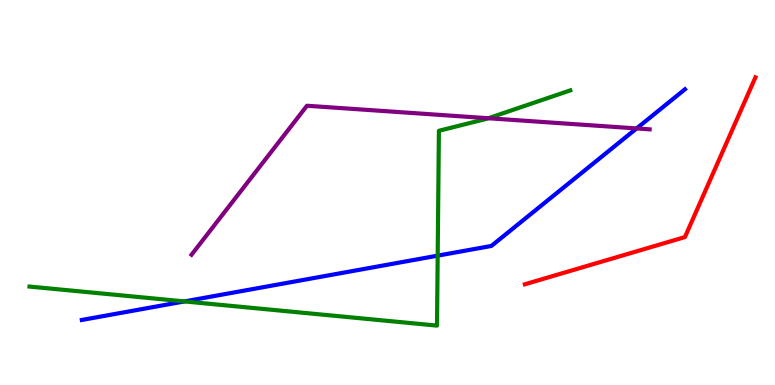[{'lines': ['blue', 'red'], 'intersections': []}, {'lines': ['green', 'red'], 'intersections': []}, {'lines': ['purple', 'red'], 'intersections': []}, {'lines': ['blue', 'green'], 'intersections': [{'x': 2.38, 'y': 2.17}, {'x': 5.65, 'y': 3.36}]}, {'lines': ['blue', 'purple'], 'intersections': [{'x': 8.21, 'y': 6.66}]}, {'lines': ['green', 'purple'], 'intersections': [{'x': 6.3, 'y': 6.93}]}]